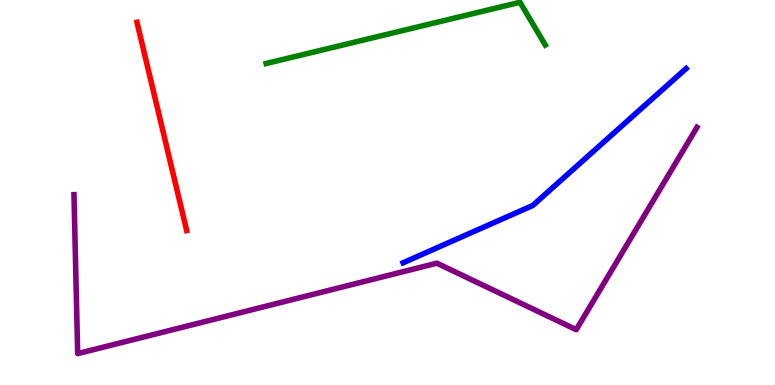[{'lines': ['blue', 'red'], 'intersections': []}, {'lines': ['green', 'red'], 'intersections': []}, {'lines': ['purple', 'red'], 'intersections': []}, {'lines': ['blue', 'green'], 'intersections': []}, {'lines': ['blue', 'purple'], 'intersections': []}, {'lines': ['green', 'purple'], 'intersections': []}]